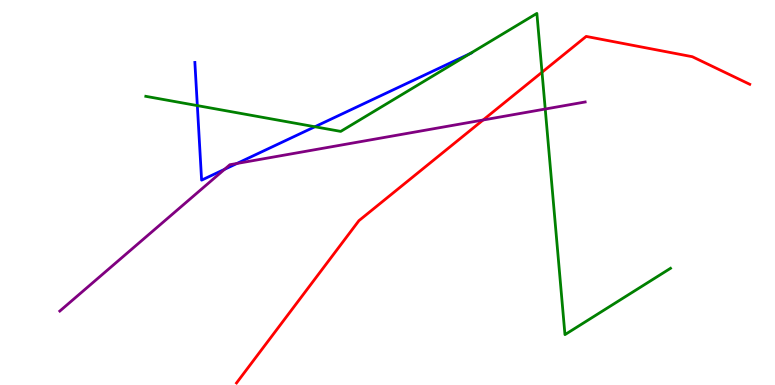[{'lines': ['blue', 'red'], 'intersections': []}, {'lines': ['green', 'red'], 'intersections': [{'x': 6.99, 'y': 8.12}]}, {'lines': ['purple', 'red'], 'intersections': [{'x': 6.23, 'y': 6.88}]}, {'lines': ['blue', 'green'], 'intersections': [{'x': 2.55, 'y': 7.26}, {'x': 4.06, 'y': 6.71}, {'x': 6.06, 'y': 8.61}]}, {'lines': ['blue', 'purple'], 'intersections': [{'x': 2.9, 'y': 5.6}, {'x': 3.06, 'y': 5.75}]}, {'lines': ['green', 'purple'], 'intersections': [{'x': 7.04, 'y': 7.17}]}]